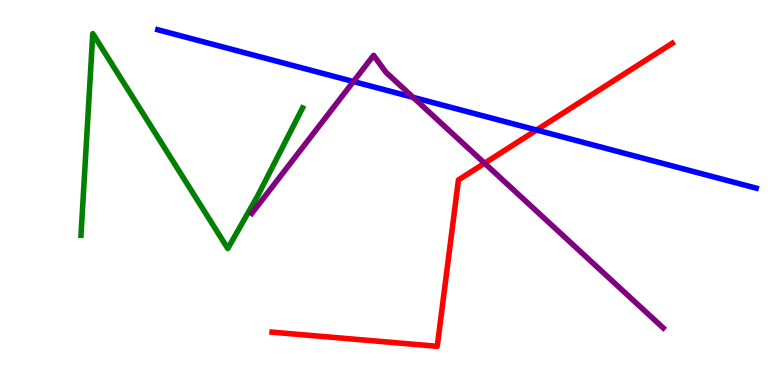[{'lines': ['blue', 'red'], 'intersections': [{'x': 6.92, 'y': 6.62}]}, {'lines': ['green', 'red'], 'intersections': []}, {'lines': ['purple', 'red'], 'intersections': [{'x': 6.25, 'y': 5.76}]}, {'lines': ['blue', 'green'], 'intersections': []}, {'lines': ['blue', 'purple'], 'intersections': [{'x': 4.56, 'y': 7.88}, {'x': 5.33, 'y': 7.47}]}, {'lines': ['green', 'purple'], 'intersections': []}]